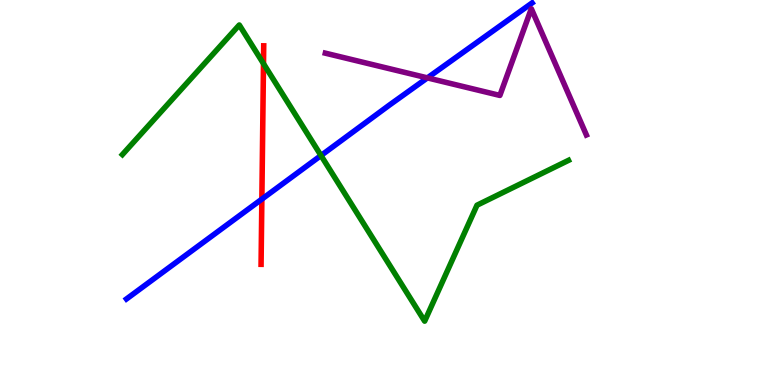[{'lines': ['blue', 'red'], 'intersections': [{'x': 3.38, 'y': 4.83}]}, {'lines': ['green', 'red'], 'intersections': [{'x': 3.4, 'y': 8.35}]}, {'lines': ['purple', 'red'], 'intersections': []}, {'lines': ['blue', 'green'], 'intersections': [{'x': 4.14, 'y': 5.96}]}, {'lines': ['blue', 'purple'], 'intersections': [{'x': 5.51, 'y': 7.98}]}, {'lines': ['green', 'purple'], 'intersections': []}]